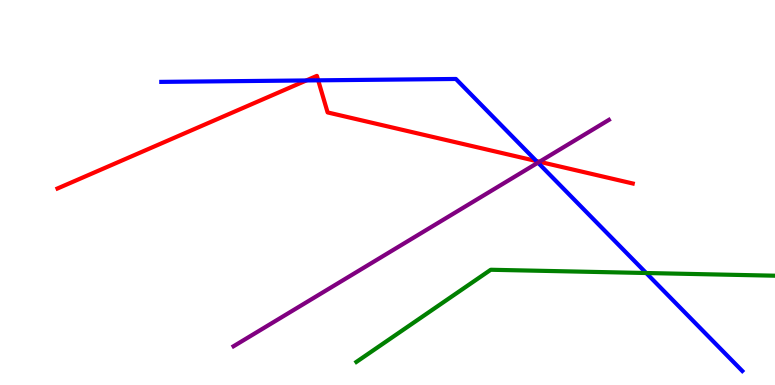[{'lines': ['blue', 'red'], 'intersections': [{'x': 3.95, 'y': 7.91}, {'x': 4.11, 'y': 7.91}, {'x': 6.92, 'y': 5.82}]}, {'lines': ['green', 'red'], 'intersections': []}, {'lines': ['purple', 'red'], 'intersections': [{'x': 6.96, 'y': 5.8}]}, {'lines': ['blue', 'green'], 'intersections': [{'x': 8.34, 'y': 2.91}]}, {'lines': ['blue', 'purple'], 'intersections': [{'x': 6.94, 'y': 5.78}]}, {'lines': ['green', 'purple'], 'intersections': []}]